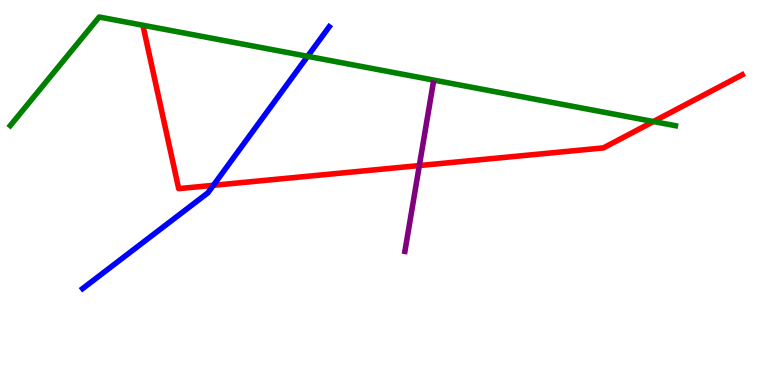[{'lines': ['blue', 'red'], 'intersections': [{'x': 2.75, 'y': 5.19}]}, {'lines': ['green', 'red'], 'intersections': [{'x': 8.43, 'y': 6.84}]}, {'lines': ['purple', 'red'], 'intersections': [{'x': 5.41, 'y': 5.7}]}, {'lines': ['blue', 'green'], 'intersections': [{'x': 3.97, 'y': 8.54}]}, {'lines': ['blue', 'purple'], 'intersections': []}, {'lines': ['green', 'purple'], 'intersections': []}]